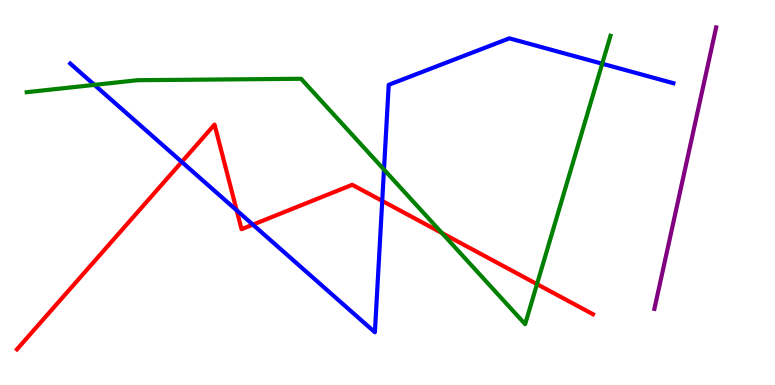[{'lines': ['blue', 'red'], 'intersections': [{'x': 2.35, 'y': 5.79}, {'x': 3.05, 'y': 4.54}, {'x': 3.26, 'y': 4.17}, {'x': 4.93, 'y': 4.78}]}, {'lines': ['green', 'red'], 'intersections': [{'x': 5.7, 'y': 3.95}, {'x': 6.93, 'y': 2.62}]}, {'lines': ['purple', 'red'], 'intersections': []}, {'lines': ['blue', 'green'], 'intersections': [{'x': 1.22, 'y': 7.8}, {'x': 4.95, 'y': 5.6}, {'x': 7.77, 'y': 8.34}]}, {'lines': ['blue', 'purple'], 'intersections': []}, {'lines': ['green', 'purple'], 'intersections': []}]